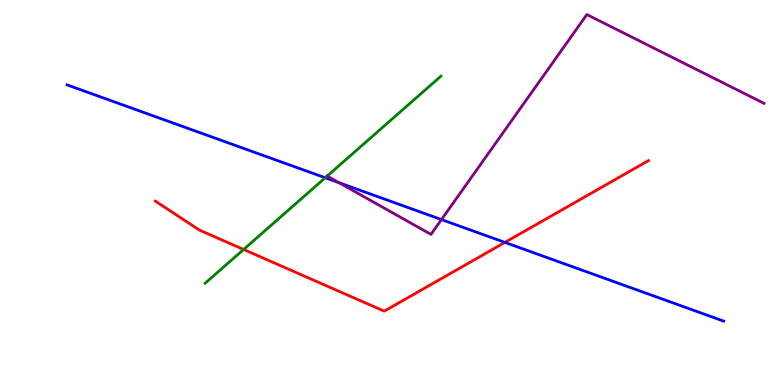[{'lines': ['blue', 'red'], 'intersections': [{'x': 6.51, 'y': 3.7}]}, {'lines': ['green', 'red'], 'intersections': [{'x': 3.14, 'y': 3.52}]}, {'lines': ['purple', 'red'], 'intersections': []}, {'lines': ['blue', 'green'], 'intersections': [{'x': 4.2, 'y': 5.38}]}, {'lines': ['blue', 'purple'], 'intersections': [{'x': 4.38, 'y': 5.25}, {'x': 5.7, 'y': 4.3}]}, {'lines': ['green', 'purple'], 'intersections': [{'x': 4.22, 'y': 5.43}]}]